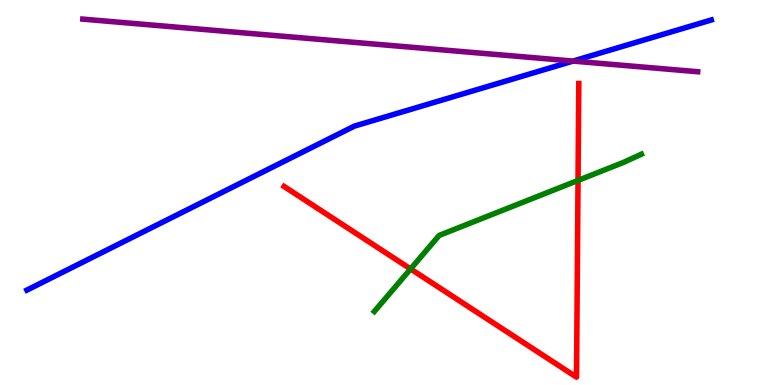[{'lines': ['blue', 'red'], 'intersections': []}, {'lines': ['green', 'red'], 'intersections': [{'x': 5.3, 'y': 3.01}, {'x': 7.46, 'y': 5.31}]}, {'lines': ['purple', 'red'], 'intersections': []}, {'lines': ['blue', 'green'], 'intersections': []}, {'lines': ['blue', 'purple'], 'intersections': [{'x': 7.39, 'y': 8.41}]}, {'lines': ['green', 'purple'], 'intersections': []}]